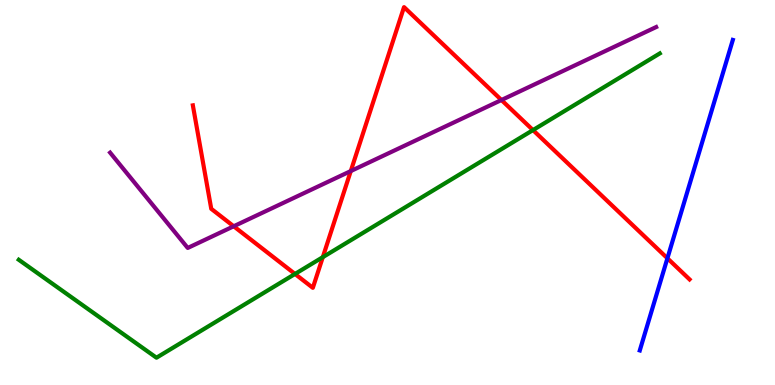[{'lines': ['blue', 'red'], 'intersections': [{'x': 8.61, 'y': 3.29}]}, {'lines': ['green', 'red'], 'intersections': [{'x': 3.81, 'y': 2.88}, {'x': 4.17, 'y': 3.32}, {'x': 6.88, 'y': 6.62}]}, {'lines': ['purple', 'red'], 'intersections': [{'x': 3.02, 'y': 4.12}, {'x': 4.53, 'y': 5.56}, {'x': 6.47, 'y': 7.4}]}, {'lines': ['blue', 'green'], 'intersections': []}, {'lines': ['blue', 'purple'], 'intersections': []}, {'lines': ['green', 'purple'], 'intersections': []}]